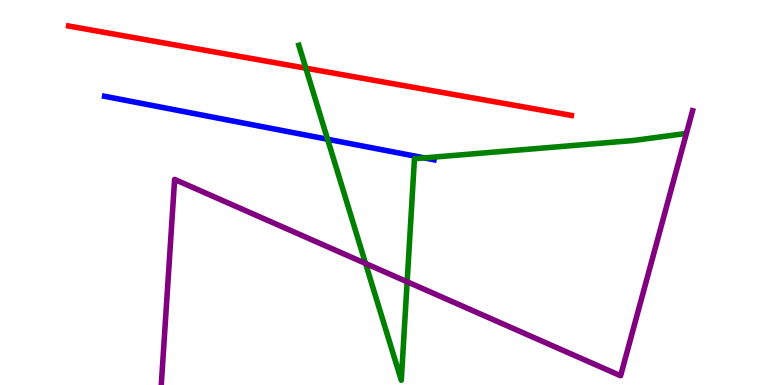[{'lines': ['blue', 'red'], 'intersections': []}, {'lines': ['green', 'red'], 'intersections': [{'x': 3.95, 'y': 8.23}]}, {'lines': ['purple', 'red'], 'intersections': []}, {'lines': ['blue', 'green'], 'intersections': [{'x': 4.23, 'y': 6.38}, {'x': 5.48, 'y': 5.9}]}, {'lines': ['blue', 'purple'], 'intersections': []}, {'lines': ['green', 'purple'], 'intersections': [{'x': 4.72, 'y': 3.16}, {'x': 5.25, 'y': 2.68}]}]